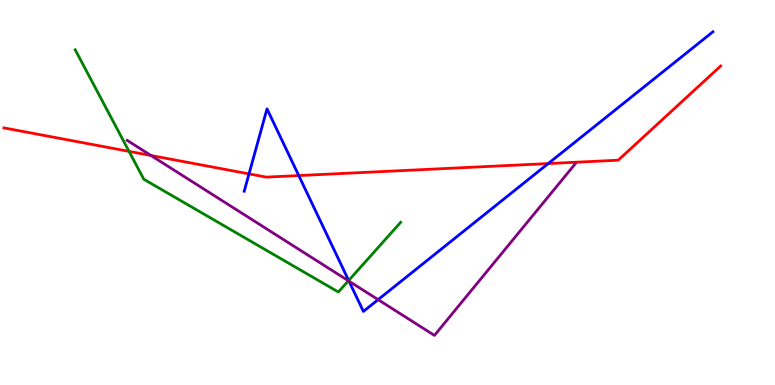[{'lines': ['blue', 'red'], 'intersections': [{'x': 3.21, 'y': 5.48}, {'x': 3.85, 'y': 5.44}, {'x': 7.07, 'y': 5.75}]}, {'lines': ['green', 'red'], 'intersections': [{'x': 1.66, 'y': 6.07}]}, {'lines': ['purple', 'red'], 'intersections': [{'x': 1.95, 'y': 5.96}]}, {'lines': ['blue', 'green'], 'intersections': [{'x': 4.5, 'y': 2.71}]}, {'lines': ['blue', 'purple'], 'intersections': [{'x': 4.5, 'y': 2.7}, {'x': 4.88, 'y': 2.22}]}, {'lines': ['green', 'purple'], 'intersections': [{'x': 4.5, 'y': 2.71}]}]